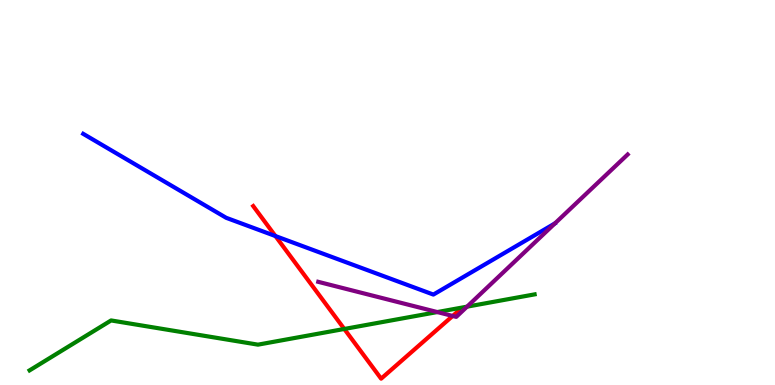[{'lines': ['blue', 'red'], 'intersections': [{'x': 3.55, 'y': 3.87}]}, {'lines': ['green', 'red'], 'intersections': [{'x': 4.44, 'y': 1.46}]}, {'lines': ['purple', 'red'], 'intersections': [{'x': 5.84, 'y': 1.79}]}, {'lines': ['blue', 'green'], 'intersections': []}, {'lines': ['blue', 'purple'], 'intersections': []}, {'lines': ['green', 'purple'], 'intersections': [{'x': 5.64, 'y': 1.89}, {'x': 6.03, 'y': 2.03}]}]